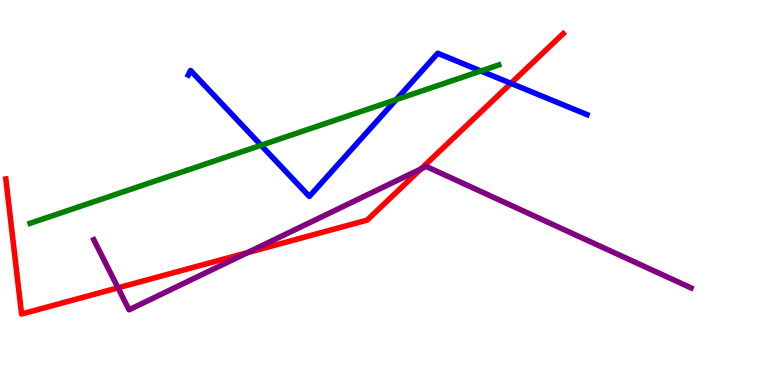[{'lines': ['blue', 'red'], 'intersections': [{'x': 6.59, 'y': 7.84}]}, {'lines': ['green', 'red'], 'intersections': []}, {'lines': ['purple', 'red'], 'intersections': [{'x': 1.52, 'y': 2.52}, {'x': 3.19, 'y': 3.44}, {'x': 5.43, 'y': 5.61}]}, {'lines': ['blue', 'green'], 'intersections': [{'x': 3.37, 'y': 6.23}, {'x': 5.11, 'y': 7.41}, {'x': 6.2, 'y': 8.16}]}, {'lines': ['blue', 'purple'], 'intersections': []}, {'lines': ['green', 'purple'], 'intersections': []}]